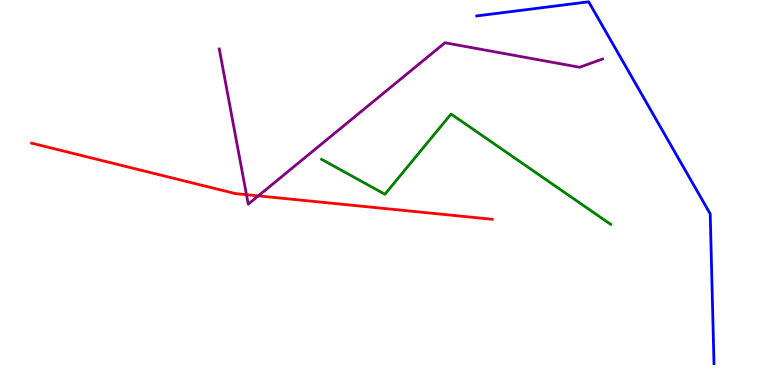[{'lines': ['blue', 'red'], 'intersections': []}, {'lines': ['green', 'red'], 'intersections': []}, {'lines': ['purple', 'red'], 'intersections': [{'x': 3.18, 'y': 4.94}, {'x': 3.33, 'y': 4.91}]}, {'lines': ['blue', 'green'], 'intersections': []}, {'lines': ['blue', 'purple'], 'intersections': []}, {'lines': ['green', 'purple'], 'intersections': []}]